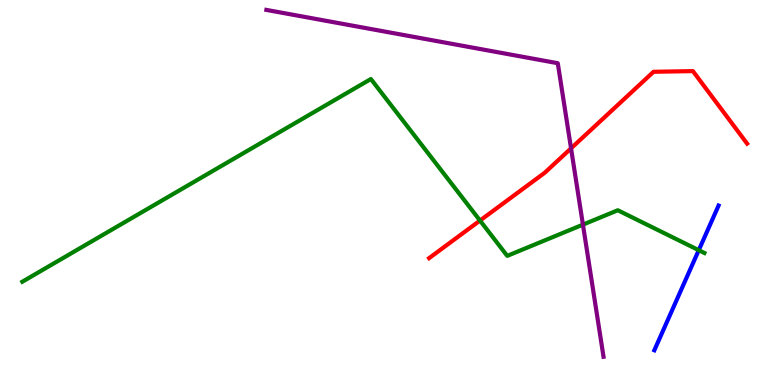[{'lines': ['blue', 'red'], 'intersections': []}, {'lines': ['green', 'red'], 'intersections': [{'x': 6.19, 'y': 4.27}]}, {'lines': ['purple', 'red'], 'intersections': [{'x': 7.37, 'y': 6.15}]}, {'lines': ['blue', 'green'], 'intersections': [{'x': 9.02, 'y': 3.5}]}, {'lines': ['blue', 'purple'], 'intersections': []}, {'lines': ['green', 'purple'], 'intersections': [{'x': 7.52, 'y': 4.17}]}]